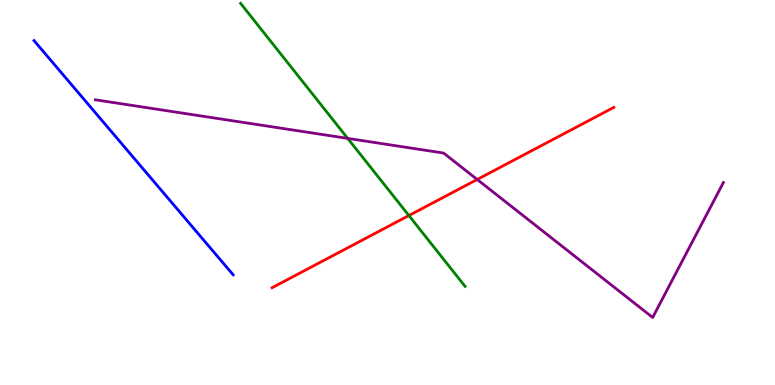[{'lines': ['blue', 'red'], 'intersections': []}, {'lines': ['green', 'red'], 'intersections': [{'x': 5.28, 'y': 4.4}]}, {'lines': ['purple', 'red'], 'intersections': [{'x': 6.16, 'y': 5.34}]}, {'lines': ['blue', 'green'], 'intersections': []}, {'lines': ['blue', 'purple'], 'intersections': []}, {'lines': ['green', 'purple'], 'intersections': [{'x': 4.49, 'y': 6.41}]}]